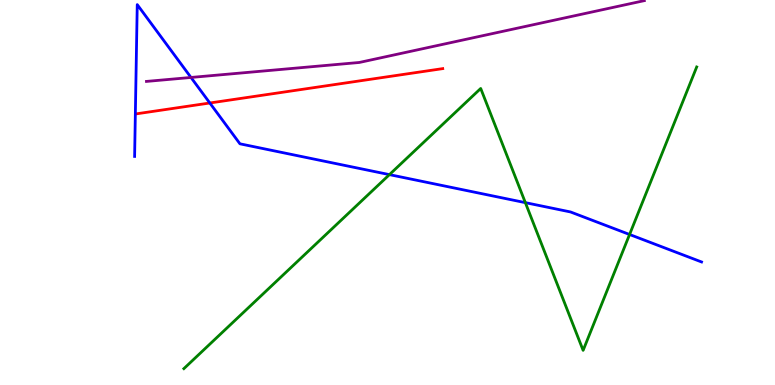[{'lines': ['blue', 'red'], 'intersections': [{'x': 2.71, 'y': 7.32}]}, {'lines': ['green', 'red'], 'intersections': []}, {'lines': ['purple', 'red'], 'intersections': []}, {'lines': ['blue', 'green'], 'intersections': [{'x': 5.02, 'y': 5.46}, {'x': 6.78, 'y': 4.74}, {'x': 8.12, 'y': 3.91}]}, {'lines': ['blue', 'purple'], 'intersections': [{'x': 2.46, 'y': 7.99}]}, {'lines': ['green', 'purple'], 'intersections': []}]